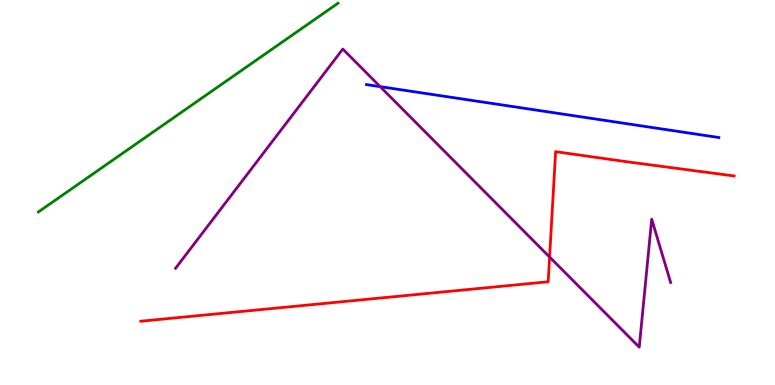[{'lines': ['blue', 'red'], 'intersections': []}, {'lines': ['green', 'red'], 'intersections': []}, {'lines': ['purple', 'red'], 'intersections': [{'x': 7.09, 'y': 3.32}]}, {'lines': ['blue', 'green'], 'intersections': []}, {'lines': ['blue', 'purple'], 'intersections': [{'x': 4.91, 'y': 7.75}]}, {'lines': ['green', 'purple'], 'intersections': []}]